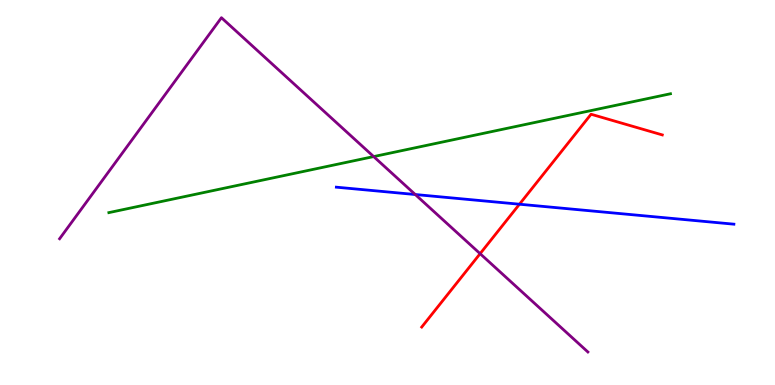[{'lines': ['blue', 'red'], 'intersections': [{'x': 6.7, 'y': 4.7}]}, {'lines': ['green', 'red'], 'intersections': []}, {'lines': ['purple', 'red'], 'intersections': [{'x': 6.2, 'y': 3.41}]}, {'lines': ['blue', 'green'], 'intersections': []}, {'lines': ['blue', 'purple'], 'intersections': [{'x': 5.36, 'y': 4.95}]}, {'lines': ['green', 'purple'], 'intersections': [{'x': 4.82, 'y': 5.93}]}]